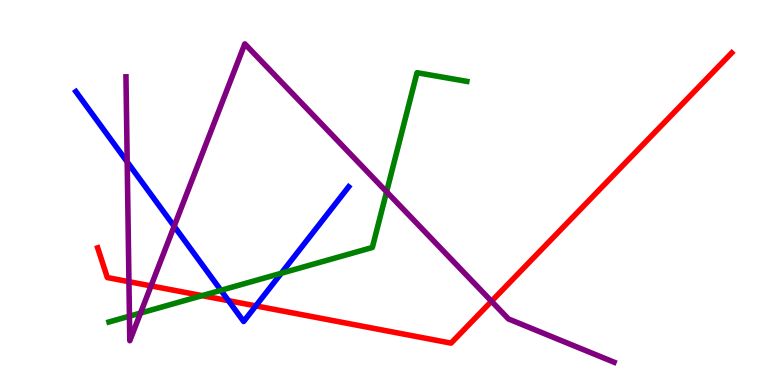[{'lines': ['blue', 'red'], 'intersections': [{'x': 2.95, 'y': 2.19}, {'x': 3.3, 'y': 2.05}]}, {'lines': ['green', 'red'], 'intersections': [{'x': 2.61, 'y': 2.32}]}, {'lines': ['purple', 'red'], 'intersections': [{'x': 1.66, 'y': 2.68}, {'x': 1.95, 'y': 2.57}, {'x': 6.34, 'y': 2.17}]}, {'lines': ['blue', 'green'], 'intersections': [{'x': 2.85, 'y': 2.46}, {'x': 3.63, 'y': 2.9}]}, {'lines': ['blue', 'purple'], 'intersections': [{'x': 1.64, 'y': 5.79}, {'x': 2.25, 'y': 4.12}]}, {'lines': ['green', 'purple'], 'intersections': [{'x': 1.67, 'y': 1.79}, {'x': 1.81, 'y': 1.87}, {'x': 4.99, 'y': 5.02}]}]